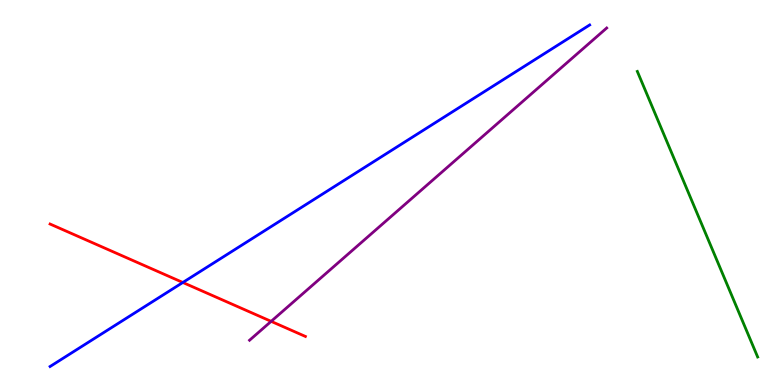[{'lines': ['blue', 'red'], 'intersections': [{'x': 2.36, 'y': 2.66}]}, {'lines': ['green', 'red'], 'intersections': []}, {'lines': ['purple', 'red'], 'intersections': [{'x': 3.5, 'y': 1.65}]}, {'lines': ['blue', 'green'], 'intersections': []}, {'lines': ['blue', 'purple'], 'intersections': []}, {'lines': ['green', 'purple'], 'intersections': []}]